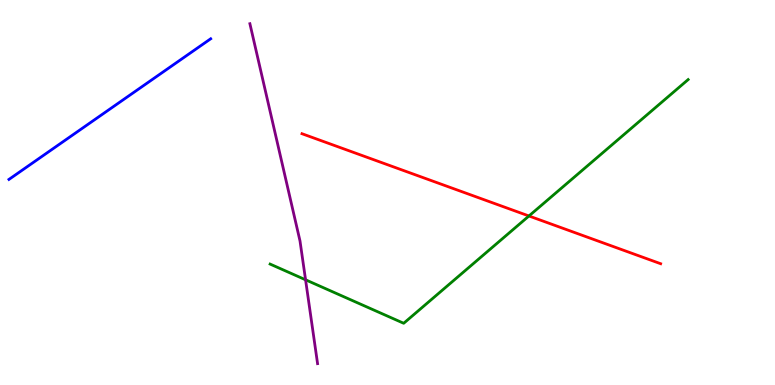[{'lines': ['blue', 'red'], 'intersections': []}, {'lines': ['green', 'red'], 'intersections': [{'x': 6.83, 'y': 4.39}]}, {'lines': ['purple', 'red'], 'intersections': []}, {'lines': ['blue', 'green'], 'intersections': []}, {'lines': ['blue', 'purple'], 'intersections': []}, {'lines': ['green', 'purple'], 'intersections': [{'x': 3.94, 'y': 2.73}]}]